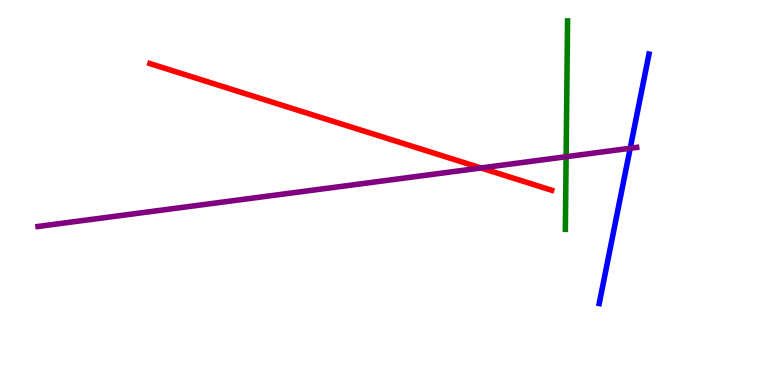[{'lines': ['blue', 'red'], 'intersections': []}, {'lines': ['green', 'red'], 'intersections': []}, {'lines': ['purple', 'red'], 'intersections': [{'x': 6.21, 'y': 5.64}]}, {'lines': ['blue', 'green'], 'intersections': []}, {'lines': ['blue', 'purple'], 'intersections': [{'x': 8.13, 'y': 6.15}]}, {'lines': ['green', 'purple'], 'intersections': [{'x': 7.3, 'y': 5.93}]}]